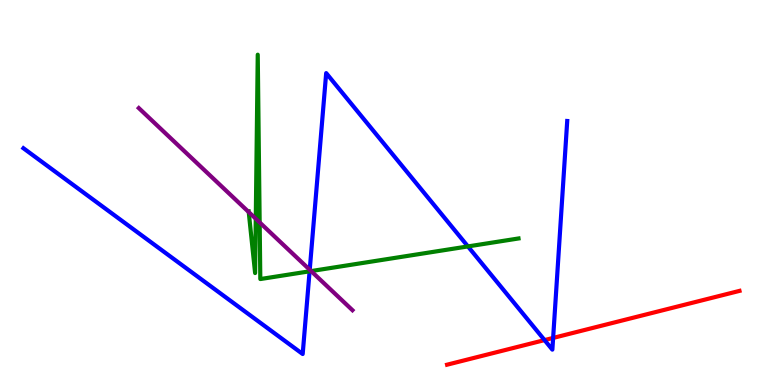[{'lines': ['blue', 'red'], 'intersections': [{'x': 7.03, 'y': 1.17}, {'x': 7.14, 'y': 1.22}]}, {'lines': ['green', 'red'], 'intersections': []}, {'lines': ['purple', 'red'], 'intersections': []}, {'lines': ['blue', 'green'], 'intersections': [{'x': 3.99, 'y': 2.95}, {'x': 6.04, 'y': 3.6}]}, {'lines': ['blue', 'purple'], 'intersections': [{'x': 4.0, 'y': 2.99}]}, {'lines': ['green', 'purple'], 'intersections': [{'x': 3.21, 'y': 4.49}, {'x': 3.3, 'y': 4.32}, {'x': 3.35, 'y': 4.22}, {'x': 4.01, 'y': 2.96}]}]